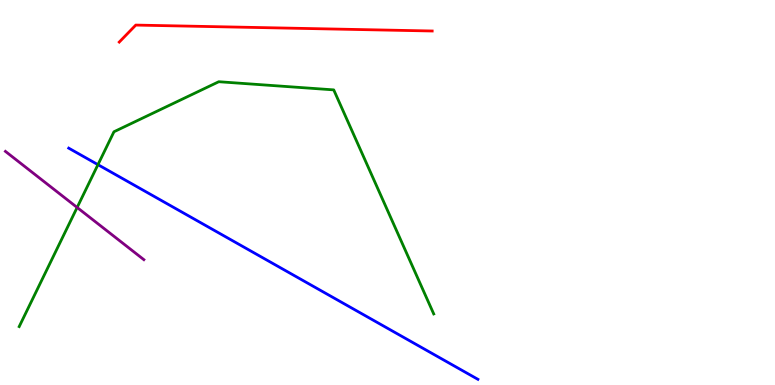[{'lines': ['blue', 'red'], 'intersections': []}, {'lines': ['green', 'red'], 'intersections': []}, {'lines': ['purple', 'red'], 'intersections': []}, {'lines': ['blue', 'green'], 'intersections': [{'x': 1.26, 'y': 5.72}]}, {'lines': ['blue', 'purple'], 'intersections': []}, {'lines': ['green', 'purple'], 'intersections': [{'x': 0.995, 'y': 4.61}]}]